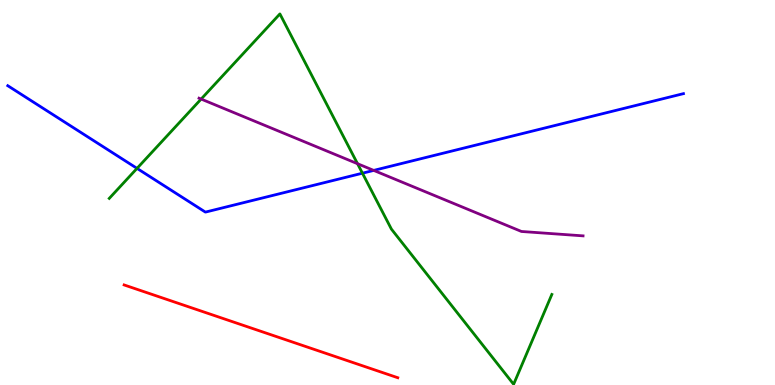[{'lines': ['blue', 'red'], 'intersections': []}, {'lines': ['green', 'red'], 'intersections': []}, {'lines': ['purple', 'red'], 'intersections': []}, {'lines': ['blue', 'green'], 'intersections': [{'x': 1.77, 'y': 5.63}, {'x': 4.68, 'y': 5.5}]}, {'lines': ['blue', 'purple'], 'intersections': [{'x': 4.82, 'y': 5.57}]}, {'lines': ['green', 'purple'], 'intersections': [{'x': 2.6, 'y': 7.43}, {'x': 4.61, 'y': 5.75}]}]